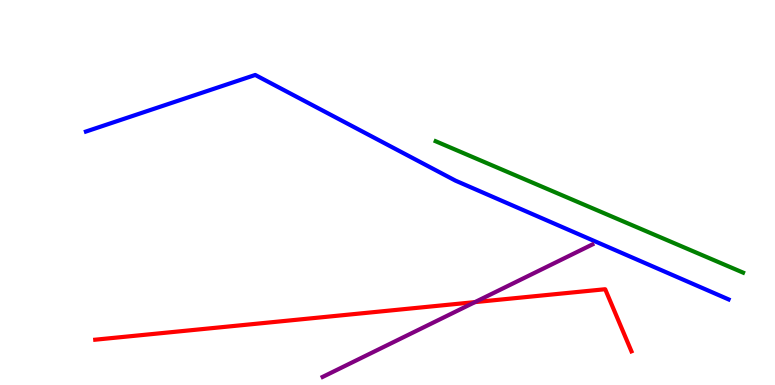[{'lines': ['blue', 'red'], 'intersections': []}, {'lines': ['green', 'red'], 'intersections': []}, {'lines': ['purple', 'red'], 'intersections': [{'x': 6.13, 'y': 2.15}]}, {'lines': ['blue', 'green'], 'intersections': []}, {'lines': ['blue', 'purple'], 'intersections': []}, {'lines': ['green', 'purple'], 'intersections': []}]